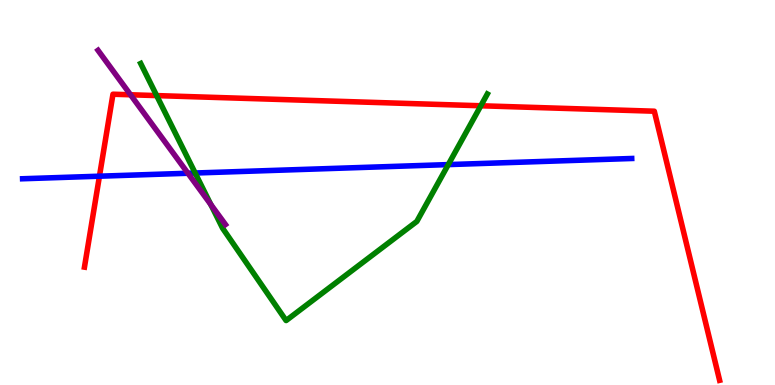[{'lines': ['blue', 'red'], 'intersections': [{'x': 1.28, 'y': 5.42}]}, {'lines': ['green', 'red'], 'intersections': [{'x': 2.02, 'y': 7.52}, {'x': 6.2, 'y': 7.25}]}, {'lines': ['purple', 'red'], 'intersections': [{'x': 1.68, 'y': 7.54}]}, {'lines': ['blue', 'green'], 'intersections': [{'x': 2.52, 'y': 5.51}, {'x': 5.78, 'y': 5.72}]}, {'lines': ['blue', 'purple'], 'intersections': [{'x': 2.43, 'y': 5.5}]}, {'lines': ['green', 'purple'], 'intersections': [{'x': 2.72, 'y': 4.69}]}]